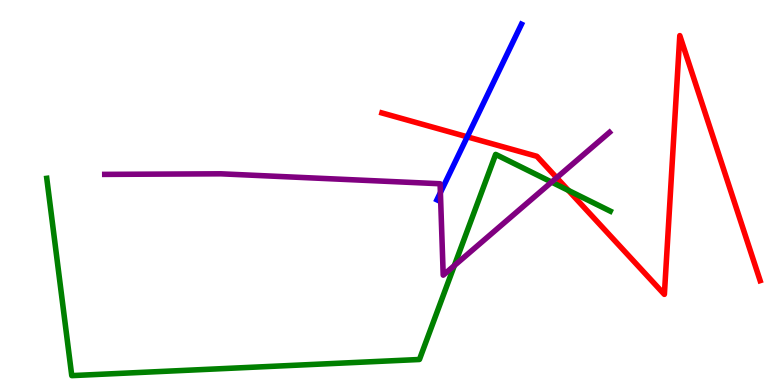[{'lines': ['blue', 'red'], 'intersections': [{'x': 6.03, 'y': 6.45}]}, {'lines': ['green', 'red'], 'intersections': [{'x': 7.33, 'y': 5.05}]}, {'lines': ['purple', 'red'], 'intersections': [{'x': 7.18, 'y': 5.38}]}, {'lines': ['blue', 'green'], 'intersections': []}, {'lines': ['blue', 'purple'], 'intersections': [{'x': 5.68, 'y': 5.0}]}, {'lines': ['green', 'purple'], 'intersections': [{'x': 5.86, 'y': 3.1}, {'x': 7.12, 'y': 5.27}]}]